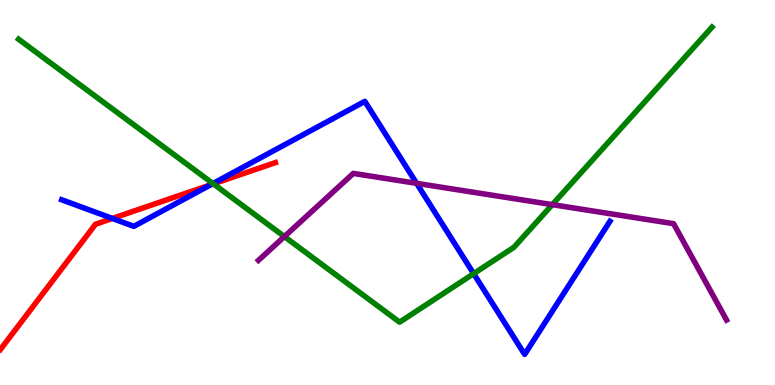[{'lines': ['blue', 'red'], 'intersections': [{'x': 1.45, 'y': 4.33}, {'x': 2.72, 'y': 5.2}]}, {'lines': ['green', 'red'], 'intersections': [{'x': 2.75, 'y': 5.22}]}, {'lines': ['purple', 'red'], 'intersections': []}, {'lines': ['blue', 'green'], 'intersections': [{'x': 2.75, 'y': 5.23}, {'x': 6.11, 'y': 2.89}]}, {'lines': ['blue', 'purple'], 'intersections': [{'x': 5.38, 'y': 5.24}]}, {'lines': ['green', 'purple'], 'intersections': [{'x': 3.67, 'y': 3.85}, {'x': 7.13, 'y': 4.68}]}]